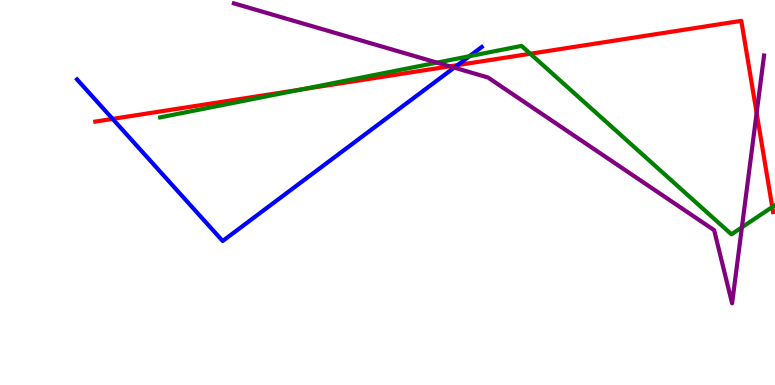[{'lines': ['blue', 'red'], 'intersections': [{'x': 1.45, 'y': 6.91}, {'x': 5.9, 'y': 8.31}]}, {'lines': ['green', 'red'], 'intersections': [{'x': 3.89, 'y': 7.68}, {'x': 6.84, 'y': 8.6}, {'x': 9.96, 'y': 4.62}]}, {'lines': ['purple', 'red'], 'intersections': [{'x': 5.8, 'y': 8.28}, {'x': 9.76, 'y': 7.06}]}, {'lines': ['blue', 'green'], 'intersections': [{'x': 6.06, 'y': 8.54}]}, {'lines': ['blue', 'purple'], 'intersections': [{'x': 5.86, 'y': 8.24}]}, {'lines': ['green', 'purple'], 'intersections': [{'x': 5.64, 'y': 8.37}, {'x': 9.57, 'y': 4.09}]}]